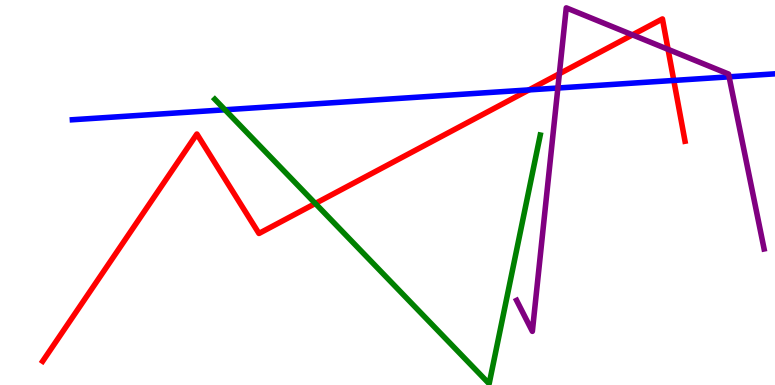[{'lines': ['blue', 'red'], 'intersections': [{'x': 6.83, 'y': 7.66}, {'x': 8.69, 'y': 7.91}]}, {'lines': ['green', 'red'], 'intersections': [{'x': 4.07, 'y': 4.71}]}, {'lines': ['purple', 'red'], 'intersections': [{'x': 7.22, 'y': 8.08}, {'x': 8.16, 'y': 9.09}, {'x': 8.62, 'y': 8.72}]}, {'lines': ['blue', 'green'], 'intersections': [{'x': 2.9, 'y': 7.15}]}, {'lines': ['blue', 'purple'], 'intersections': [{'x': 7.2, 'y': 7.71}, {'x': 9.41, 'y': 8.0}]}, {'lines': ['green', 'purple'], 'intersections': []}]